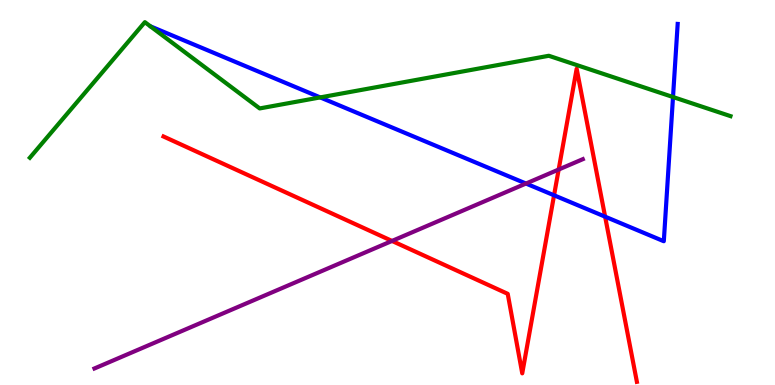[{'lines': ['blue', 'red'], 'intersections': [{'x': 7.15, 'y': 4.93}, {'x': 7.81, 'y': 4.37}]}, {'lines': ['green', 'red'], 'intersections': []}, {'lines': ['purple', 'red'], 'intersections': [{'x': 5.06, 'y': 3.74}, {'x': 7.21, 'y': 5.6}]}, {'lines': ['blue', 'green'], 'intersections': [{'x': 4.13, 'y': 7.47}, {'x': 8.68, 'y': 7.48}]}, {'lines': ['blue', 'purple'], 'intersections': [{'x': 6.79, 'y': 5.23}]}, {'lines': ['green', 'purple'], 'intersections': []}]